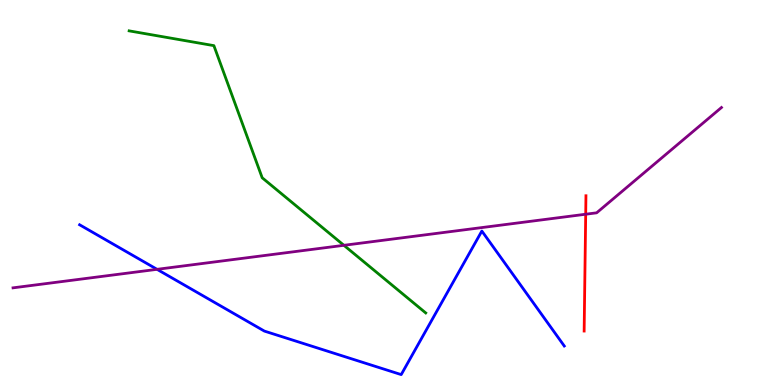[{'lines': ['blue', 'red'], 'intersections': []}, {'lines': ['green', 'red'], 'intersections': []}, {'lines': ['purple', 'red'], 'intersections': [{'x': 7.56, 'y': 4.44}]}, {'lines': ['blue', 'green'], 'intersections': []}, {'lines': ['blue', 'purple'], 'intersections': [{'x': 2.03, 'y': 3.0}]}, {'lines': ['green', 'purple'], 'intersections': [{'x': 4.44, 'y': 3.63}]}]